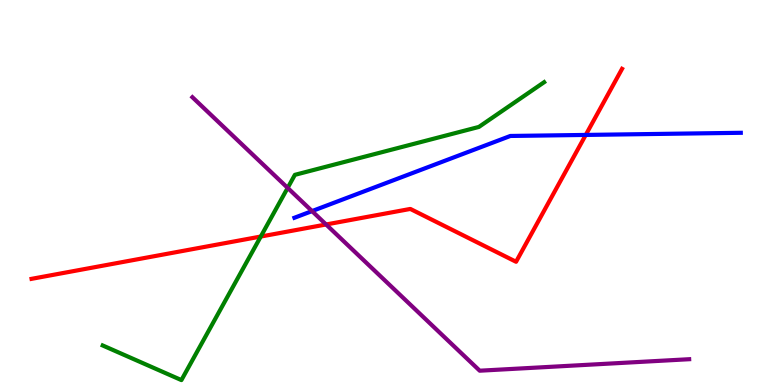[{'lines': ['blue', 'red'], 'intersections': [{'x': 7.56, 'y': 6.5}]}, {'lines': ['green', 'red'], 'intersections': [{'x': 3.36, 'y': 3.86}]}, {'lines': ['purple', 'red'], 'intersections': [{'x': 4.21, 'y': 4.17}]}, {'lines': ['blue', 'green'], 'intersections': []}, {'lines': ['blue', 'purple'], 'intersections': [{'x': 4.03, 'y': 4.52}]}, {'lines': ['green', 'purple'], 'intersections': [{'x': 3.71, 'y': 5.12}]}]